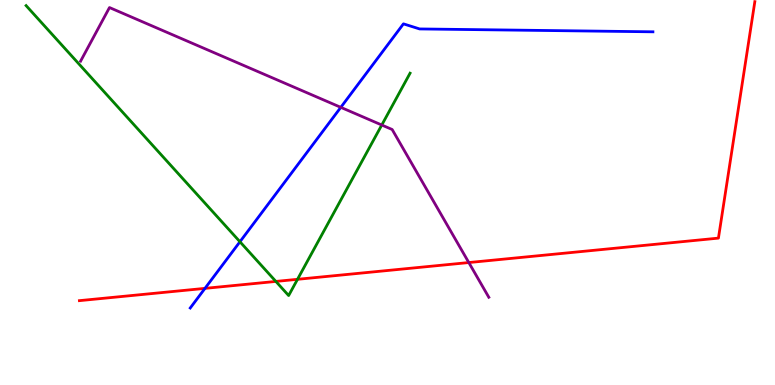[{'lines': ['blue', 'red'], 'intersections': [{'x': 2.64, 'y': 2.51}]}, {'lines': ['green', 'red'], 'intersections': [{'x': 3.56, 'y': 2.69}, {'x': 3.84, 'y': 2.75}]}, {'lines': ['purple', 'red'], 'intersections': [{'x': 6.05, 'y': 3.18}]}, {'lines': ['blue', 'green'], 'intersections': [{'x': 3.1, 'y': 3.72}]}, {'lines': ['blue', 'purple'], 'intersections': [{'x': 4.4, 'y': 7.21}]}, {'lines': ['green', 'purple'], 'intersections': [{'x': 4.93, 'y': 6.75}]}]